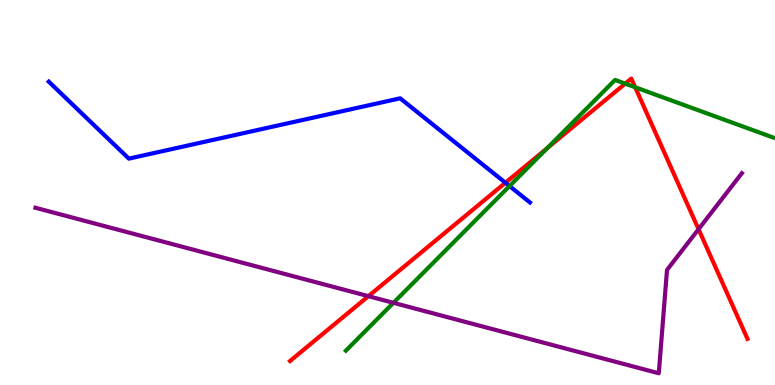[{'lines': ['blue', 'red'], 'intersections': [{'x': 6.52, 'y': 5.25}]}, {'lines': ['green', 'red'], 'intersections': [{'x': 7.06, 'y': 6.15}, {'x': 8.07, 'y': 7.83}, {'x': 8.2, 'y': 7.73}]}, {'lines': ['purple', 'red'], 'intersections': [{'x': 4.75, 'y': 2.31}, {'x': 9.01, 'y': 4.05}]}, {'lines': ['blue', 'green'], 'intersections': [{'x': 6.57, 'y': 5.17}]}, {'lines': ['blue', 'purple'], 'intersections': []}, {'lines': ['green', 'purple'], 'intersections': [{'x': 5.08, 'y': 2.13}]}]